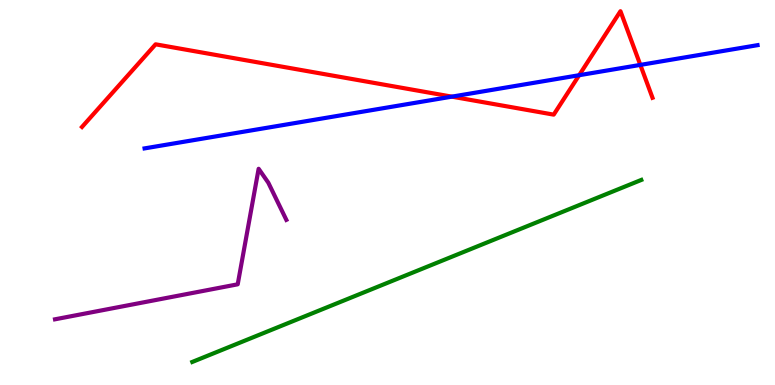[{'lines': ['blue', 'red'], 'intersections': [{'x': 5.83, 'y': 7.49}, {'x': 7.47, 'y': 8.05}, {'x': 8.26, 'y': 8.31}]}, {'lines': ['green', 'red'], 'intersections': []}, {'lines': ['purple', 'red'], 'intersections': []}, {'lines': ['blue', 'green'], 'intersections': []}, {'lines': ['blue', 'purple'], 'intersections': []}, {'lines': ['green', 'purple'], 'intersections': []}]